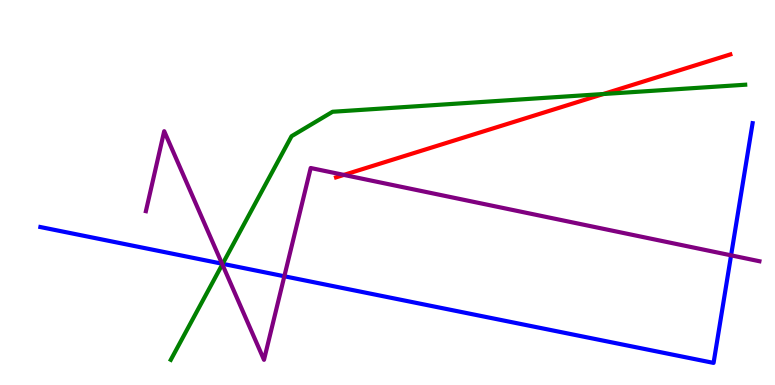[{'lines': ['blue', 'red'], 'intersections': []}, {'lines': ['green', 'red'], 'intersections': [{'x': 7.78, 'y': 7.56}]}, {'lines': ['purple', 'red'], 'intersections': [{'x': 4.44, 'y': 5.46}]}, {'lines': ['blue', 'green'], 'intersections': [{'x': 2.87, 'y': 3.15}]}, {'lines': ['blue', 'purple'], 'intersections': [{'x': 2.86, 'y': 3.15}, {'x': 3.67, 'y': 2.82}, {'x': 9.43, 'y': 3.37}]}, {'lines': ['green', 'purple'], 'intersections': [{'x': 2.87, 'y': 3.13}]}]